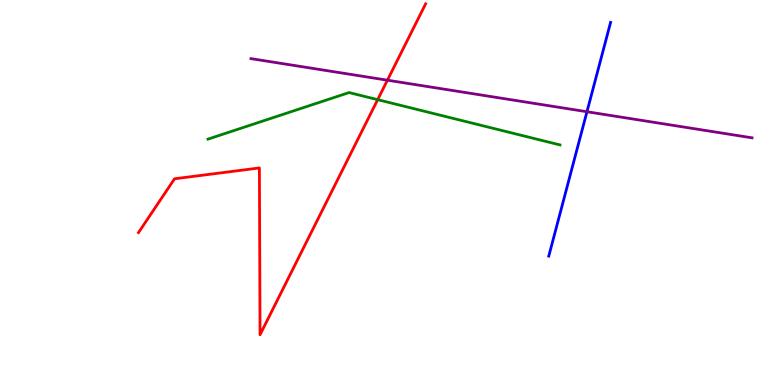[{'lines': ['blue', 'red'], 'intersections': []}, {'lines': ['green', 'red'], 'intersections': [{'x': 4.87, 'y': 7.41}]}, {'lines': ['purple', 'red'], 'intersections': [{'x': 5.0, 'y': 7.92}]}, {'lines': ['blue', 'green'], 'intersections': []}, {'lines': ['blue', 'purple'], 'intersections': [{'x': 7.57, 'y': 7.1}]}, {'lines': ['green', 'purple'], 'intersections': []}]